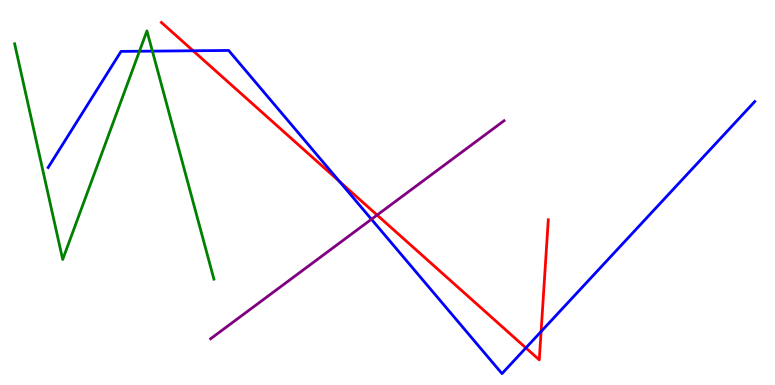[{'lines': ['blue', 'red'], 'intersections': [{'x': 2.49, 'y': 8.68}, {'x': 4.38, 'y': 5.29}, {'x': 6.79, 'y': 0.964}, {'x': 6.98, 'y': 1.39}]}, {'lines': ['green', 'red'], 'intersections': []}, {'lines': ['purple', 'red'], 'intersections': [{'x': 4.87, 'y': 4.41}]}, {'lines': ['blue', 'green'], 'intersections': [{'x': 1.8, 'y': 8.67}, {'x': 1.97, 'y': 8.67}]}, {'lines': ['blue', 'purple'], 'intersections': [{'x': 4.79, 'y': 4.3}]}, {'lines': ['green', 'purple'], 'intersections': []}]